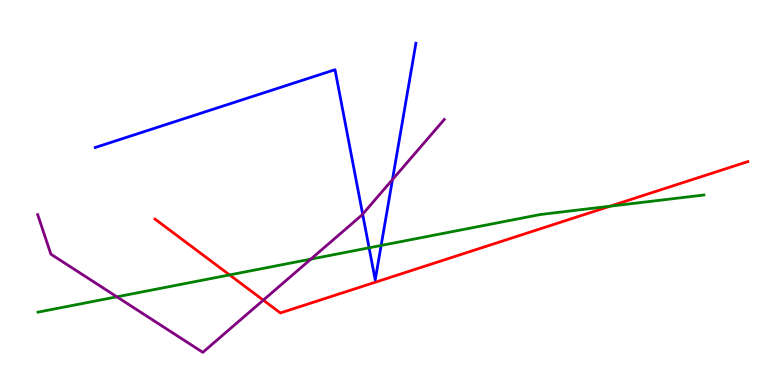[{'lines': ['blue', 'red'], 'intersections': []}, {'lines': ['green', 'red'], 'intersections': [{'x': 2.96, 'y': 2.86}, {'x': 7.87, 'y': 4.64}]}, {'lines': ['purple', 'red'], 'intersections': [{'x': 3.4, 'y': 2.2}]}, {'lines': ['blue', 'green'], 'intersections': [{'x': 4.76, 'y': 3.56}, {'x': 4.92, 'y': 3.62}]}, {'lines': ['blue', 'purple'], 'intersections': [{'x': 4.68, 'y': 4.44}, {'x': 5.06, 'y': 5.34}]}, {'lines': ['green', 'purple'], 'intersections': [{'x': 1.51, 'y': 2.29}, {'x': 4.01, 'y': 3.27}]}]